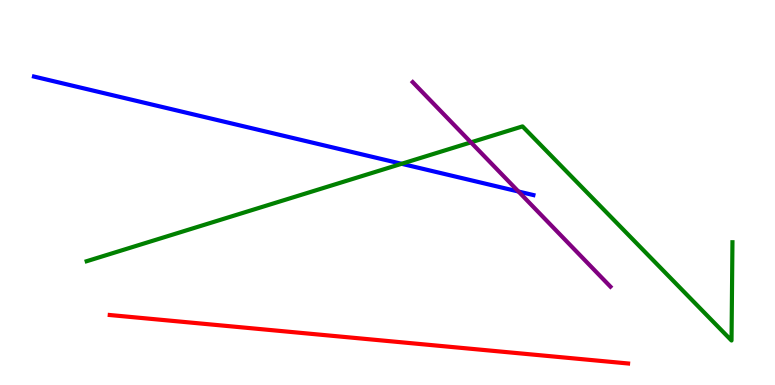[{'lines': ['blue', 'red'], 'intersections': []}, {'lines': ['green', 'red'], 'intersections': []}, {'lines': ['purple', 'red'], 'intersections': []}, {'lines': ['blue', 'green'], 'intersections': [{'x': 5.18, 'y': 5.75}]}, {'lines': ['blue', 'purple'], 'intersections': [{'x': 6.69, 'y': 5.03}]}, {'lines': ['green', 'purple'], 'intersections': [{'x': 6.08, 'y': 6.3}]}]